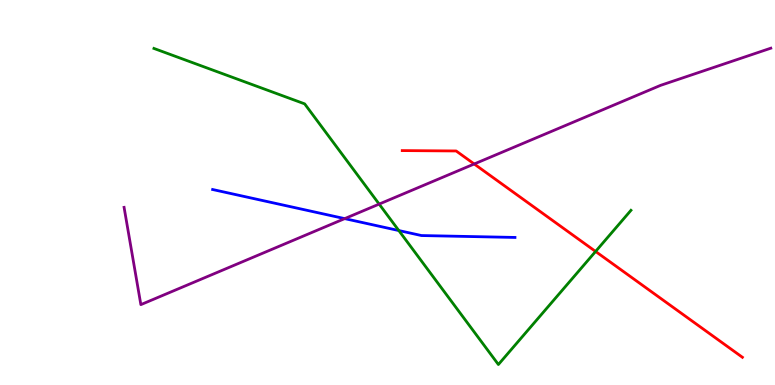[{'lines': ['blue', 'red'], 'intersections': []}, {'lines': ['green', 'red'], 'intersections': [{'x': 7.68, 'y': 3.47}]}, {'lines': ['purple', 'red'], 'intersections': [{'x': 6.12, 'y': 5.74}]}, {'lines': ['blue', 'green'], 'intersections': [{'x': 5.15, 'y': 4.01}]}, {'lines': ['blue', 'purple'], 'intersections': [{'x': 4.45, 'y': 4.32}]}, {'lines': ['green', 'purple'], 'intersections': [{'x': 4.89, 'y': 4.7}]}]